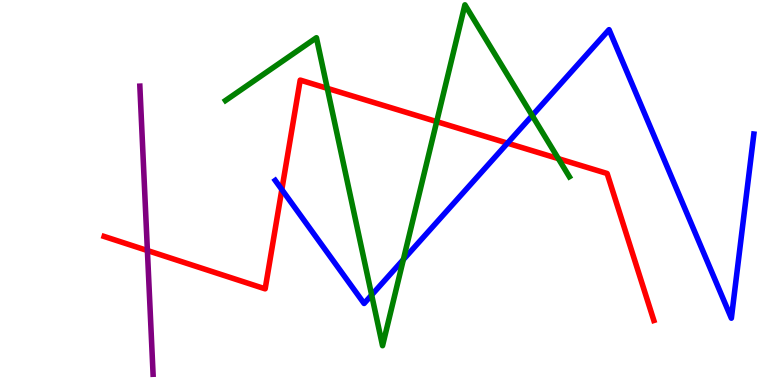[{'lines': ['blue', 'red'], 'intersections': [{'x': 3.64, 'y': 5.08}, {'x': 6.55, 'y': 6.28}]}, {'lines': ['green', 'red'], 'intersections': [{'x': 4.22, 'y': 7.71}, {'x': 5.63, 'y': 6.84}, {'x': 7.2, 'y': 5.88}]}, {'lines': ['purple', 'red'], 'intersections': [{'x': 1.9, 'y': 3.49}]}, {'lines': ['blue', 'green'], 'intersections': [{'x': 4.8, 'y': 2.34}, {'x': 5.2, 'y': 3.26}, {'x': 6.87, 'y': 7.0}]}, {'lines': ['blue', 'purple'], 'intersections': []}, {'lines': ['green', 'purple'], 'intersections': []}]